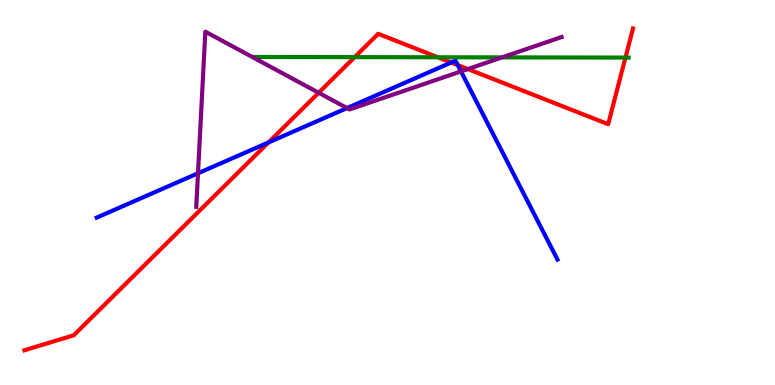[{'lines': ['blue', 'red'], 'intersections': [{'x': 3.46, 'y': 6.3}, {'x': 5.82, 'y': 8.38}, {'x': 5.91, 'y': 8.31}]}, {'lines': ['green', 'red'], 'intersections': [{'x': 4.58, 'y': 8.52}, {'x': 5.65, 'y': 8.51}, {'x': 8.07, 'y': 8.5}]}, {'lines': ['purple', 'red'], 'intersections': [{'x': 4.11, 'y': 7.59}, {'x': 6.04, 'y': 8.21}]}, {'lines': ['blue', 'green'], 'intersections': []}, {'lines': ['blue', 'purple'], 'intersections': [{'x': 2.55, 'y': 5.5}, {'x': 4.48, 'y': 7.19}, {'x': 5.95, 'y': 8.15}]}, {'lines': ['green', 'purple'], 'intersections': [{'x': 6.48, 'y': 8.51}]}]